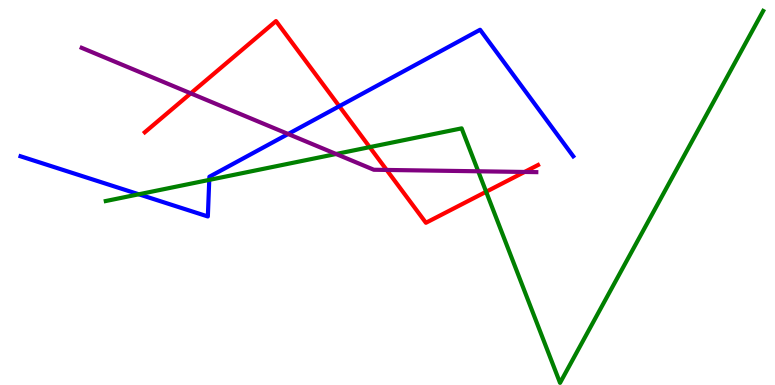[{'lines': ['blue', 'red'], 'intersections': [{'x': 4.38, 'y': 7.24}]}, {'lines': ['green', 'red'], 'intersections': [{'x': 4.77, 'y': 6.18}, {'x': 6.27, 'y': 5.02}]}, {'lines': ['purple', 'red'], 'intersections': [{'x': 2.46, 'y': 7.58}, {'x': 4.99, 'y': 5.59}, {'x': 6.77, 'y': 5.53}]}, {'lines': ['blue', 'green'], 'intersections': [{'x': 1.79, 'y': 4.95}, {'x': 2.7, 'y': 5.33}]}, {'lines': ['blue', 'purple'], 'intersections': [{'x': 3.72, 'y': 6.52}]}, {'lines': ['green', 'purple'], 'intersections': [{'x': 4.34, 'y': 6.0}, {'x': 6.17, 'y': 5.55}]}]